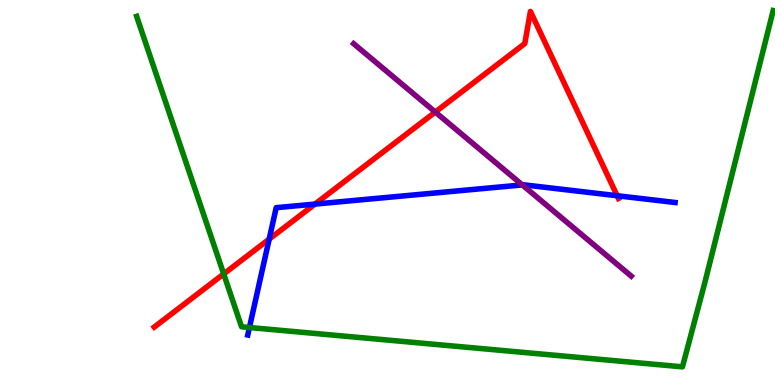[{'lines': ['blue', 'red'], 'intersections': [{'x': 3.47, 'y': 3.79}, {'x': 4.06, 'y': 4.7}, {'x': 7.96, 'y': 4.92}]}, {'lines': ['green', 'red'], 'intersections': [{'x': 2.89, 'y': 2.88}]}, {'lines': ['purple', 'red'], 'intersections': [{'x': 5.62, 'y': 7.09}]}, {'lines': ['blue', 'green'], 'intersections': [{'x': 3.22, 'y': 1.49}]}, {'lines': ['blue', 'purple'], 'intersections': [{'x': 6.74, 'y': 5.2}]}, {'lines': ['green', 'purple'], 'intersections': []}]